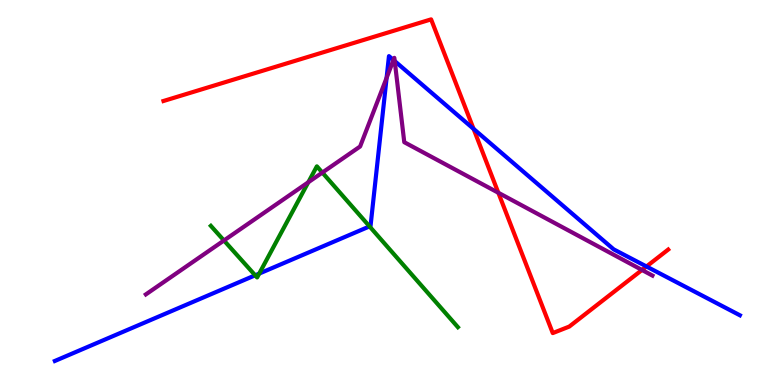[{'lines': ['blue', 'red'], 'intersections': [{'x': 6.11, 'y': 6.65}, {'x': 8.34, 'y': 3.08}]}, {'lines': ['green', 'red'], 'intersections': []}, {'lines': ['purple', 'red'], 'intersections': [{'x': 6.43, 'y': 4.99}, {'x': 8.28, 'y': 2.99}]}, {'lines': ['blue', 'green'], 'intersections': [{'x': 3.29, 'y': 2.85}, {'x': 3.34, 'y': 2.89}, {'x': 4.77, 'y': 4.12}]}, {'lines': ['blue', 'purple'], 'intersections': [{'x': 4.99, 'y': 7.98}, {'x': 5.08, 'y': 8.44}, {'x': 5.09, 'y': 8.41}]}, {'lines': ['green', 'purple'], 'intersections': [{'x': 2.89, 'y': 3.75}, {'x': 3.98, 'y': 5.27}, {'x': 4.16, 'y': 5.52}]}]